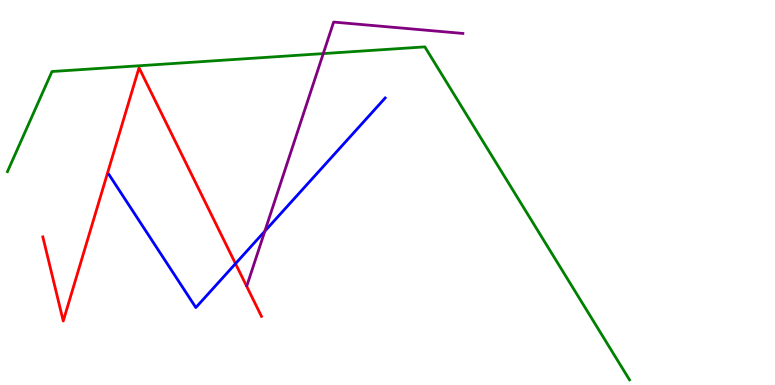[{'lines': ['blue', 'red'], 'intersections': [{'x': 3.04, 'y': 3.15}]}, {'lines': ['green', 'red'], 'intersections': []}, {'lines': ['purple', 'red'], 'intersections': []}, {'lines': ['blue', 'green'], 'intersections': []}, {'lines': ['blue', 'purple'], 'intersections': [{'x': 3.42, 'y': 3.99}]}, {'lines': ['green', 'purple'], 'intersections': [{'x': 4.17, 'y': 8.61}]}]